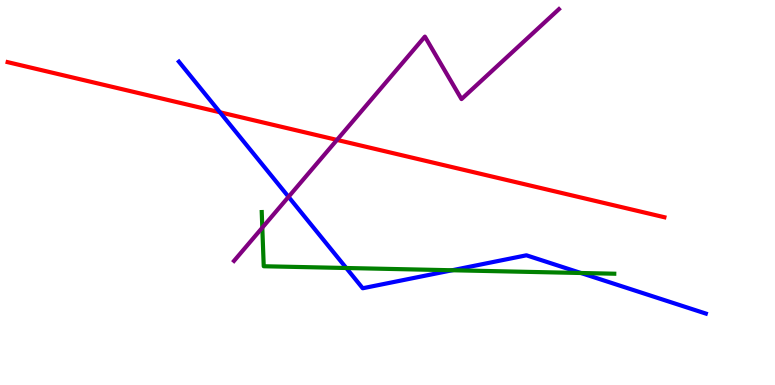[{'lines': ['blue', 'red'], 'intersections': [{'x': 2.84, 'y': 7.08}]}, {'lines': ['green', 'red'], 'intersections': []}, {'lines': ['purple', 'red'], 'intersections': [{'x': 4.35, 'y': 6.37}]}, {'lines': ['blue', 'green'], 'intersections': [{'x': 4.47, 'y': 3.04}, {'x': 5.83, 'y': 2.98}, {'x': 7.5, 'y': 2.91}]}, {'lines': ['blue', 'purple'], 'intersections': [{'x': 3.72, 'y': 4.89}]}, {'lines': ['green', 'purple'], 'intersections': [{'x': 3.38, 'y': 4.09}]}]